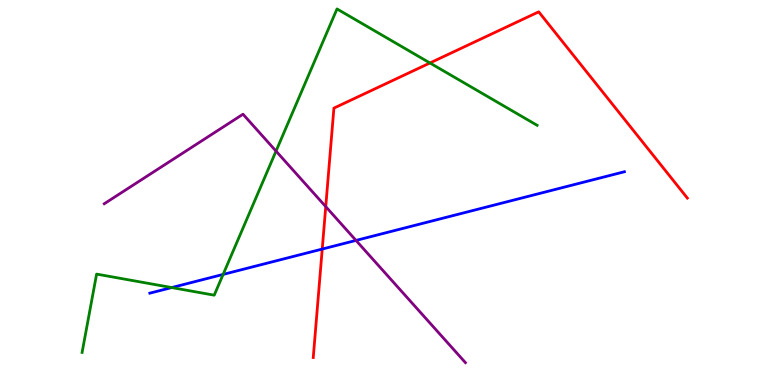[{'lines': ['blue', 'red'], 'intersections': [{'x': 4.16, 'y': 3.53}]}, {'lines': ['green', 'red'], 'intersections': [{'x': 5.55, 'y': 8.36}]}, {'lines': ['purple', 'red'], 'intersections': [{'x': 4.2, 'y': 4.63}]}, {'lines': ['blue', 'green'], 'intersections': [{'x': 2.22, 'y': 2.53}, {'x': 2.88, 'y': 2.87}]}, {'lines': ['blue', 'purple'], 'intersections': [{'x': 4.59, 'y': 3.76}]}, {'lines': ['green', 'purple'], 'intersections': [{'x': 3.56, 'y': 6.08}]}]